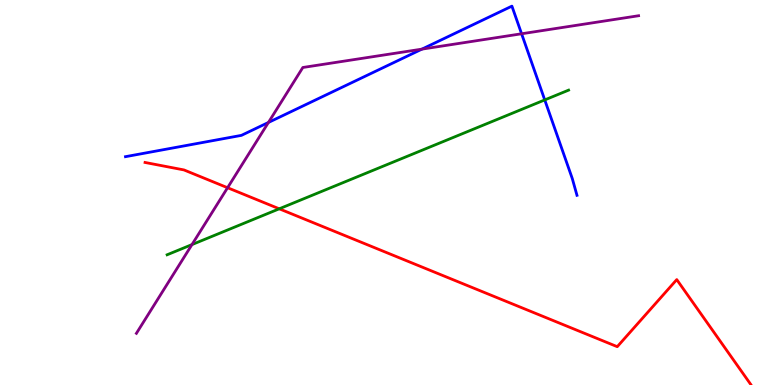[{'lines': ['blue', 'red'], 'intersections': []}, {'lines': ['green', 'red'], 'intersections': [{'x': 3.6, 'y': 4.58}]}, {'lines': ['purple', 'red'], 'intersections': [{'x': 2.94, 'y': 5.12}]}, {'lines': ['blue', 'green'], 'intersections': [{'x': 7.03, 'y': 7.4}]}, {'lines': ['blue', 'purple'], 'intersections': [{'x': 3.46, 'y': 6.82}, {'x': 5.44, 'y': 8.72}, {'x': 6.73, 'y': 9.12}]}, {'lines': ['green', 'purple'], 'intersections': [{'x': 2.48, 'y': 3.65}]}]